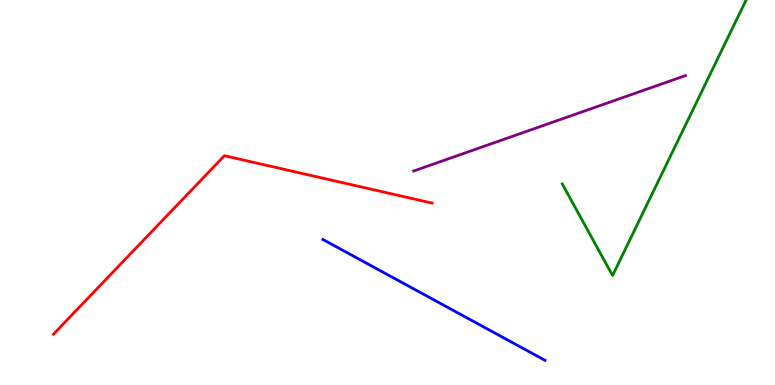[{'lines': ['blue', 'red'], 'intersections': []}, {'lines': ['green', 'red'], 'intersections': []}, {'lines': ['purple', 'red'], 'intersections': []}, {'lines': ['blue', 'green'], 'intersections': []}, {'lines': ['blue', 'purple'], 'intersections': []}, {'lines': ['green', 'purple'], 'intersections': []}]